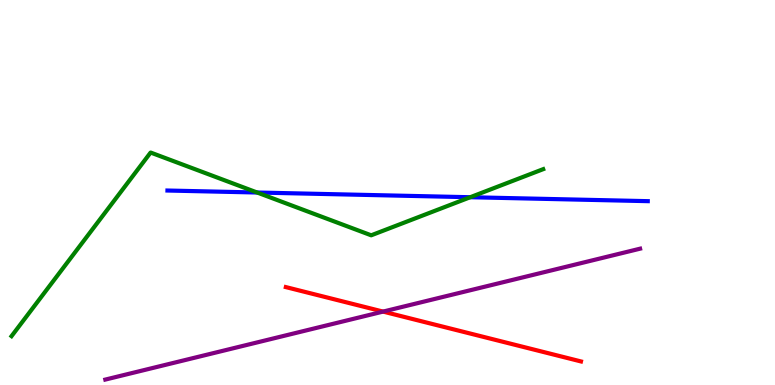[{'lines': ['blue', 'red'], 'intersections': []}, {'lines': ['green', 'red'], 'intersections': []}, {'lines': ['purple', 'red'], 'intersections': [{'x': 4.94, 'y': 1.91}]}, {'lines': ['blue', 'green'], 'intersections': [{'x': 3.32, 'y': 5.0}, {'x': 6.07, 'y': 4.88}]}, {'lines': ['blue', 'purple'], 'intersections': []}, {'lines': ['green', 'purple'], 'intersections': []}]